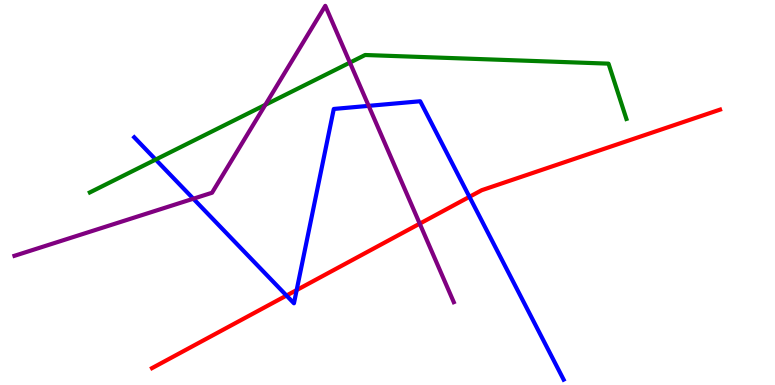[{'lines': ['blue', 'red'], 'intersections': [{'x': 3.7, 'y': 2.32}, {'x': 3.83, 'y': 2.47}, {'x': 6.06, 'y': 4.89}]}, {'lines': ['green', 'red'], 'intersections': []}, {'lines': ['purple', 'red'], 'intersections': [{'x': 5.42, 'y': 4.19}]}, {'lines': ['blue', 'green'], 'intersections': [{'x': 2.01, 'y': 5.86}]}, {'lines': ['blue', 'purple'], 'intersections': [{'x': 2.49, 'y': 4.84}, {'x': 4.76, 'y': 7.25}]}, {'lines': ['green', 'purple'], 'intersections': [{'x': 3.42, 'y': 7.28}, {'x': 4.51, 'y': 8.37}]}]